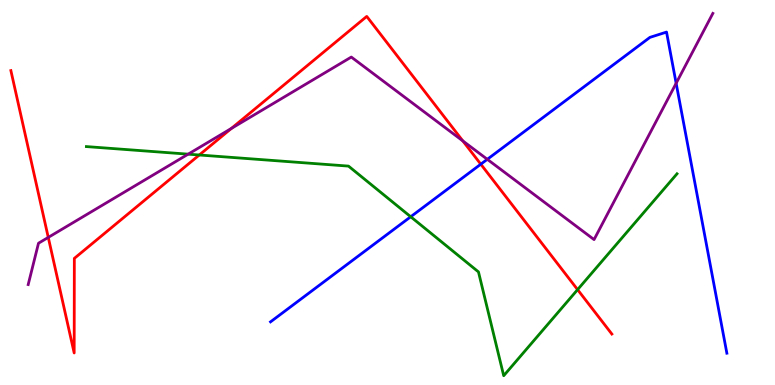[{'lines': ['blue', 'red'], 'intersections': [{'x': 6.2, 'y': 5.74}]}, {'lines': ['green', 'red'], 'intersections': [{'x': 2.57, 'y': 5.97}, {'x': 7.45, 'y': 2.48}]}, {'lines': ['purple', 'red'], 'intersections': [{'x': 0.623, 'y': 3.83}, {'x': 2.99, 'y': 6.66}, {'x': 5.97, 'y': 6.34}]}, {'lines': ['blue', 'green'], 'intersections': [{'x': 5.3, 'y': 4.37}]}, {'lines': ['blue', 'purple'], 'intersections': [{'x': 6.29, 'y': 5.86}, {'x': 8.72, 'y': 7.84}]}, {'lines': ['green', 'purple'], 'intersections': [{'x': 2.43, 'y': 6.0}]}]